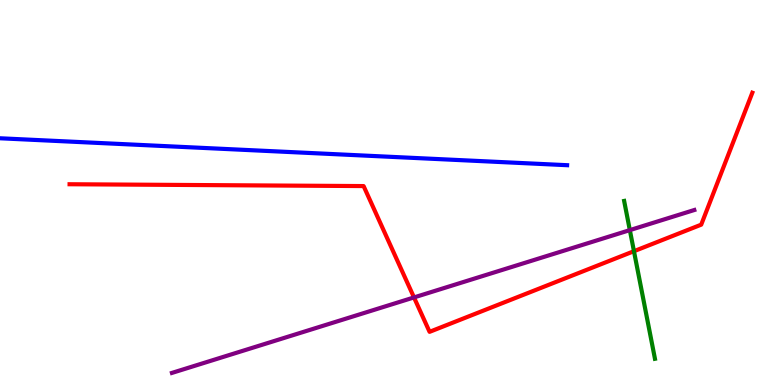[{'lines': ['blue', 'red'], 'intersections': []}, {'lines': ['green', 'red'], 'intersections': [{'x': 8.18, 'y': 3.48}]}, {'lines': ['purple', 'red'], 'intersections': [{'x': 5.34, 'y': 2.27}]}, {'lines': ['blue', 'green'], 'intersections': []}, {'lines': ['blue', 'purple'], 'intersections': []}, {'lines': ['green', 'purple'], 'intersections': [{'x': 8.13, 'y': 4.02}]}]